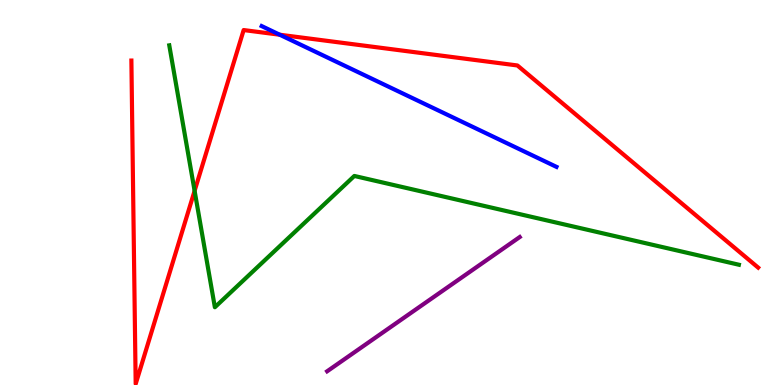[{'lines': ['blue', 'red'], 'intersections': [{'x': 3.61, 'y': 9.1}]}, {'lines': ['green', 'red'], 'intersections': [{'x': 2.51, 'y': 5.04}]}, {'lines': ['purple', 'red'], 'intersections': []}, {'lines': ['blue', 'green'], 'intersections': []}, {'lines': ['blue', 'purple'], 'intersections': []}, {'lines': ['green', 'purple'], 'intersections': []}]